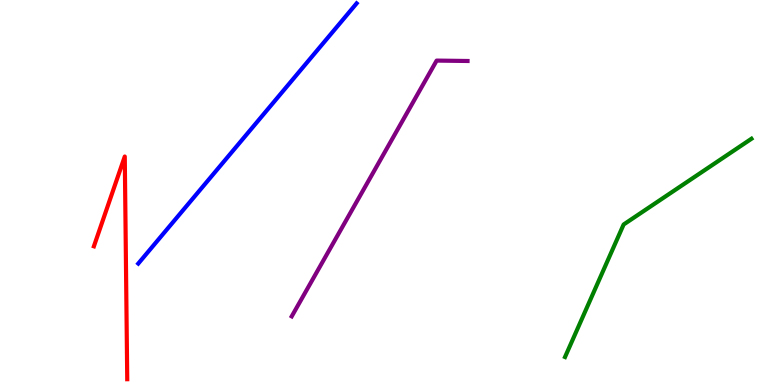[{'lines': ['blue', 'red'], 'intersections': []}, {'lines': ['green', 'red'], 'intersections': []}, {'lines': ['purple', 'red'], 'intersections': []}, {'lines': ['blue', 'green'], 'intersections': []}, {'lines': ['blue', 'purple'], 'intersections': []}, {'lines': ['green', 'purple'], 'intersections': []}]